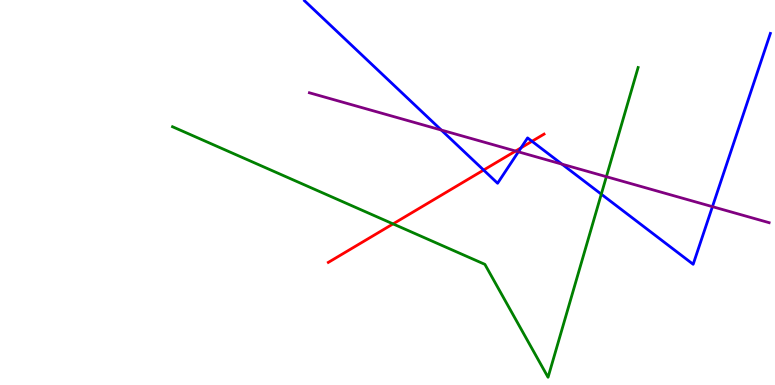[{'lines': ['blue', 'red'], 'intersections': [{'x': 6.24, 'y': 5.58}, {'x': 6.72, 'y': 6.16}, {'x': 6.86, 'y': 6.33}]}, {'lines': ['green', 'red'], 'intersections': [{'x': 5.07, 'y': 4.18}]}, {'lines': ['purple', 'red'], 'intersections': [{'x': 6.65, 'y': 6.08}]}, {'lines': ['blue', 'green'], 'intersections': [{'x': 7.76, 'y': 4.96}]}, {'lines': ['blue', 'purple'], 'intersections': [{'x': 5.69, 'y': 6.62}, {'x': 6.69, 'y': 6.06}, {'x': 7.25, 'y': 5.74}, {'x': 9.19, 'y': 4.63}]}, {'lines': ['green', 'purple'], 'intersections': [{'x': 7.82, 'y': 5.41}]}]